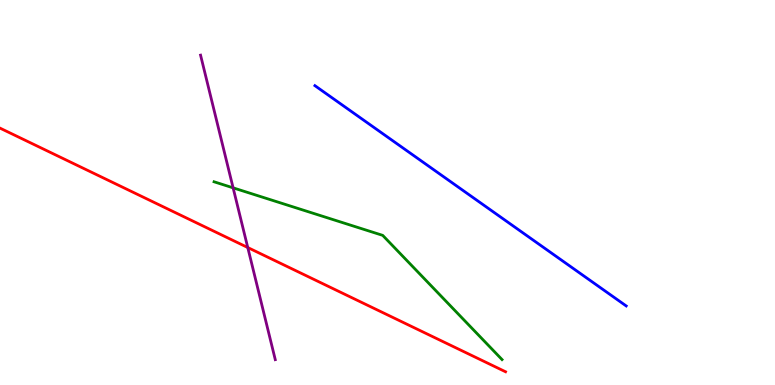[{'lines': ['blue', 'red'], 'intersections': []}, {'lines': ['green', 'red'], 'intersections': []}, {'lines': ['purple', 'red'], 'intersections': [{'x': 3.2, 'y': 3.57}]}, {'lines': ['blue', 'green'], 'intersections': []}, {'lines': ['blue', 'purple'], 'intersections': []}, {'lines': ['green', 'purple'], 'intersections': [{'x': 3.01, 'y': 5.12}]}]